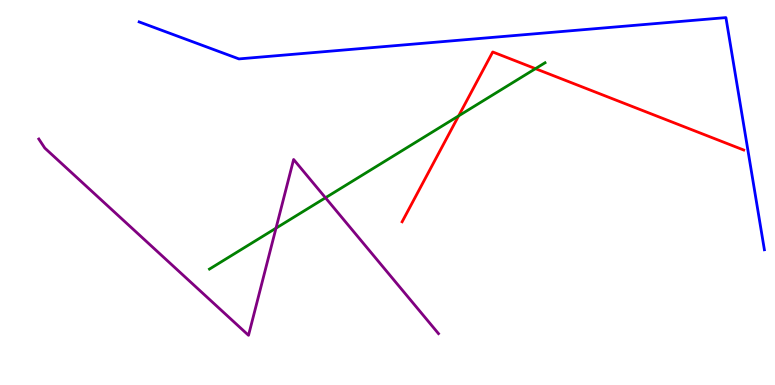[{'lines': ['blue', 'red'], 'intersections': []}, {'lines': ['green', 'red'], 'intersections': [{'x': 5.92, 'y': 6.99}, {'x': 6.91, 'y': 8.22}]}, {'lines': ['purple', 'red'], 'intersections': []}, {'lines': ['blue', 'green'], 'intersections': []}, {'lines': ['blue', 'purple'], 'intersections': []}, {'lines': ['green', 'purple'], 'intersections': [{'x': 3.56, 'y': 4.07}, {'x': 4.2, 'y': 4.86}]}]